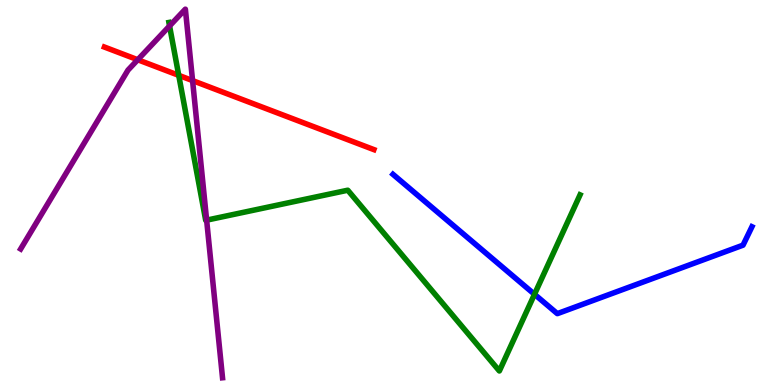[{'lines': ['blue', 'red'], 'intersections': []}, {'lines': ['green', 'red'], 'intersections': [{'x': 2.31, 'y': 8.04}]}, {'lines': ['purple', 'red'], 'intersections': [{'x': 1.78, 'y': 8.45}, {'x': 2.48, 'y': 7.91}]}, {'lines': ['blue', 'green'], 'intersections': [{'x': 6.9, 'y': 2.36}]}, {'lines': ['blue', 'purple'], 'intersections': []}, {'lines': ['green', 'purple'], 'intersections': [{'x': 2.19, 'y': 9.33}, {'x': 2.67, 'y': 4.28}]}]